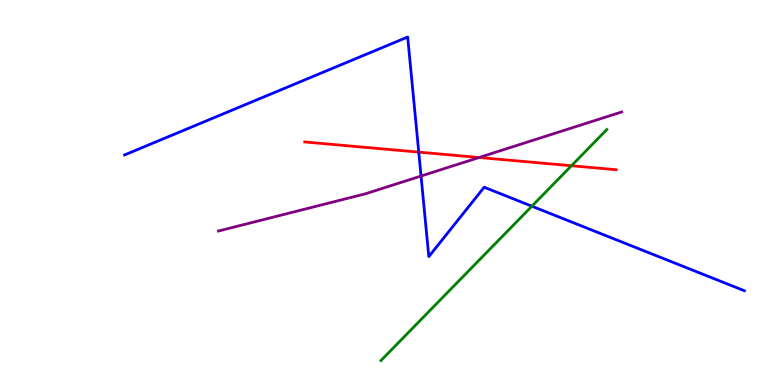[{'lines': ['blue', 'red'], 'intersections': [{'x': 5.4, 'y': 6.05}]}, {'lines': ['green', 'red'], 'intersections': [{'x': 7.37, 'y': 5.7}]}, {'lines': ['purple', 'red'], 'intersections': [{'x': 6.18, 'y': 5.91}]}, {'lines': ['blue', 'green'], 'intersections': [{'x': 6.86, 'y': 4.64}]}, {'lines': ['blue', 'purple'], 'intersections': [{'x': 5.43, 'y': 5.43}]}, {'lines': ['green', 'purple'], 'intersections': []}]